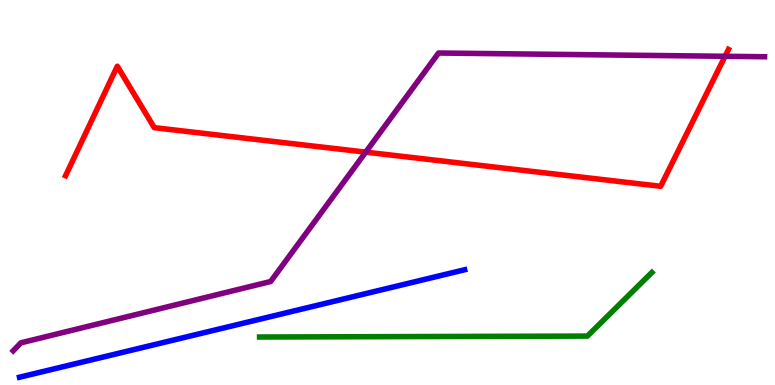[{'lines': ['blue', 'red'], 'intersections': []}, {'lines': ['green', 'red'], 'intersections': []}, {'lines': ['purple', 'red'], 'intersections': [{'x': 4.72, 'y': 6.05}, {'x': 9.36, 'y': 8.54}]}, {'lines': ['blue', 'green'], 'intersections': []}, {'lines': ['blue', 'purple'], 'intersections': []}, {'lines': ['green', 'purple'], 'intersections': []}]